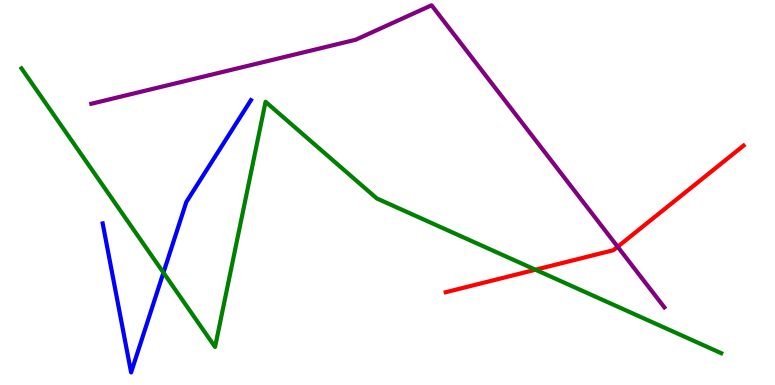[{'lines': ['blue', 'red'], 'intersections': []}, {'lines': ['green', 'red'], 'intersections': [{'x': 6.91, 'y': 2.99}]}, {'lines': ['purple', 'red'], 'intersections': [{'x': 7.97, 'y': 3.59}]}, {'lines': ['blue', 'green'], 'intersections': [{'x': 2.11, 'y': 2.92}]}, {'lines': ['blue', 'purple'], 'intersections': []}, {'lines': ['green', 'purple'], 'intersections': []}]